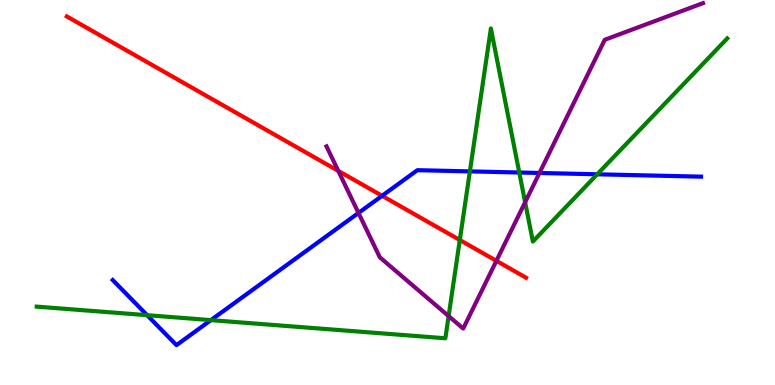[{'lines': ['blue', 'red'], 'intersections': [{'x': 4.93, 'y': 4.91}]}, {'lines': ['green', 'red'], 'intersections': [{'x': 5.93, 'y': 3.77}]}, {'lines': ['purple', 'red'], 'intersections': [{'x': 4.36, 'y': 5.56}, {'x': 6.41, 'y': 3.22}]}, {'lines': ['blue', 'green'], 'intersections': [{'x': 1.9, 'y': 1.81}, {'x': 2.72, 'y': 1.69}, {'x': 6.06, 'y': 5.55}, {'x': 6.7, 'y': 5.52}, {'x': 7.71, 'y': 5.47}]}, {'lines': ['blue', 'purple'], 'intersections': [{'x': 4.63, 'y': 4.47}, {'x': 6.96, 'y': 5.51}]}, {'lines': ['green', 'purple'], 'intersections': [{'x': 5.79, 'y': 1.79}, {'x': 6.78, 'y': 4.75}]}]